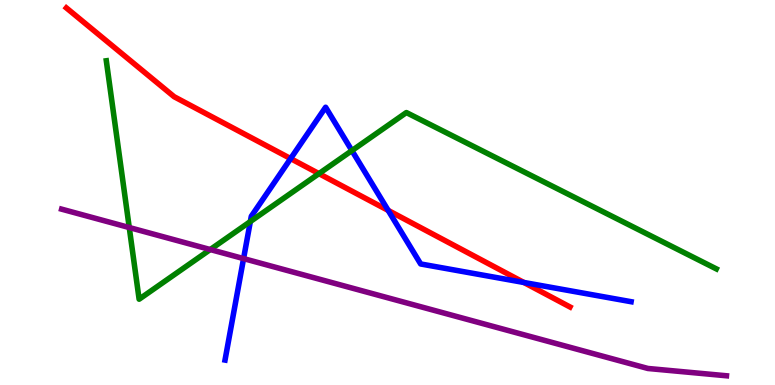[{'lines': ['blue', 'red'], 'intersections': [{'x': 3.75, 'y': 5.88}, {'x': 5.01, 'y': 4.53}, {'x': 6.76, 'y': 2.66}]}, {'lines': ['green', 'red'], 'intersections': [{'x': 4.12, 'y': 5.49}]}, {'lines': ['purple', 'red'], 'intersections': []}, {'lines': ['blue', 'green'], 'intersections': [{'x': 3.23, 'y': 4.25}, {'x': 4.54, 'y': 6.09}]}, {'lines': ['blue', 'purple'], 'intersections': [{'x': 3.14, 'y': 3.28}]}, {'lines': ['green', 'purple'], 'intersections': [{'x': 1.67, 'y': 4.09}, {'x': 2.71, 'y': 3.52}]}]